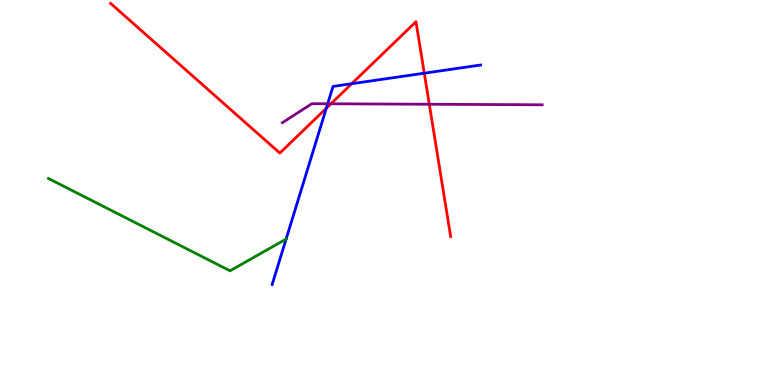[{'lines': ['blue', 'red'], 'intersections': [{'x': 4.21, 'y': 7.19}, {'x': 4.54, 'y': 7.83}, {'x': 5.47, 'y': 8.1}]}, {'lines': ['green', 'red'], 'intersections': []}, {'lines': ['purple', 'red'], 'intersections': [{'x': 4.27, 'y': 7.3}, {'x': 5.54, 'y': 7.29}]}, {'lines': ['blue', 'green'], 'intersections': [{'x': 3.69, 'y': 3.79}]}, {'lines': ['blue', 'purple'], 'intersections': [{'x': 4.23, 'y': 7.3}]}, {'lines': ['green', 'purple'], 'intersections': []}]